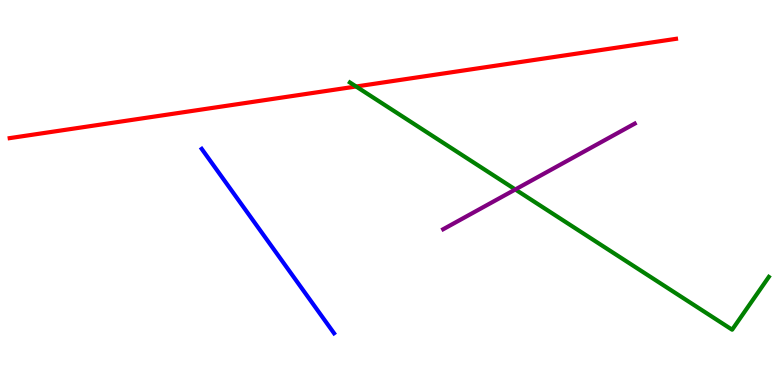[{'lines': ['blue', 'red'], 'intersections': []}, {'lines': ['green', 'red'], 'intersections': [{'x': 4.6, 'y': 7.75}]}, {'lines': ['purple', 'red'], 'intersections': []}, {'lines': ['blue', 'green'], 'intersections': []}, {'lines': ['blue', 'purple'], 'intersections': []}, {'lines': ['green', 'purple'], 'intersections': [{'x': 6.65, 'y': 5.08}]}]